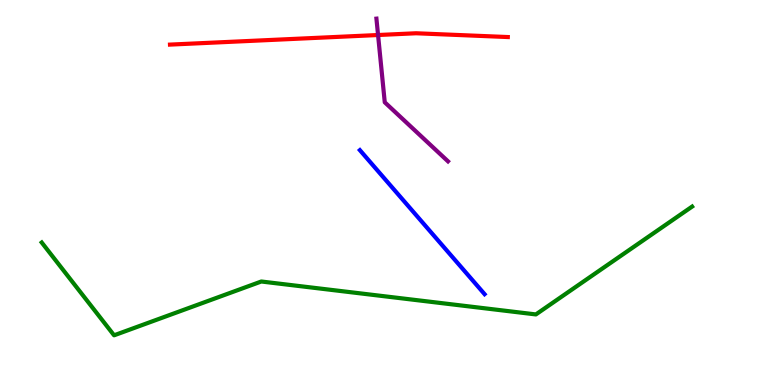[{'lines': ['blue', 'red'], 'intersections': []}, {'lines': ['green', 'red'], 'intersections': []}, {'lines': ['purple', 'red'], 'intersections': [{'x': 4.88, 'y': 9.09}]}, {'lines': ['blue', 'green'], 'intersections': []}, {'lines': ['blue', 'purple'], 'intersections': []}, {'lines': ['green', 'purple'], 'intersections': []}]